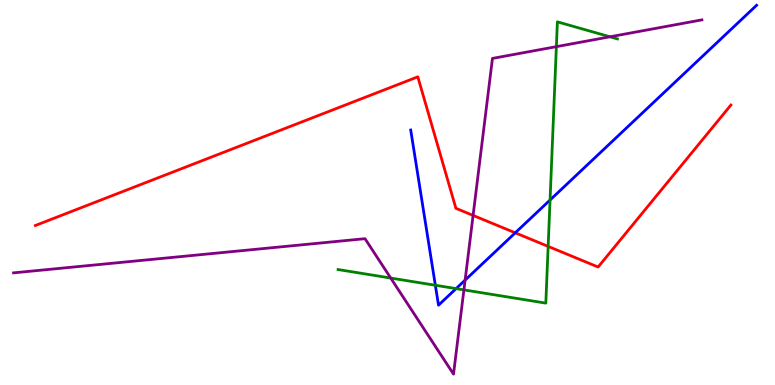[{'lines': ['blue', 'red'], 'intersections': [{'x': 6.65, 'y': 3.95}]}, {'lines': ['green', 'red'], 'intersections': [{'x': 7.07, 'y': 3.6}]}, {'lines': ['purple', 'red'], 'intersections': [{'x': 6.1, 'y': 4.4}]}, {'lines': ['blue', 'green'], 'intersections': [{'x': 5.62, 'y': 2.59}, {'x': 5.89, 'y': 2.5}, {'x': 7.1, 'y': 4.8}]}, {'lines': ['blue', 'purple'], 'intersections': [{'x': 6.0, 'y': 2.72}]}, {'lines': ['green', 'purple'], 'intersections': [{'x': 5.04, 'y': 2.78}, {'x': 5.99, 'y': 2.47}, {'x': 7.18, 'y': 8.79}, {'x': 7.87, 'y': 9.04}]}]